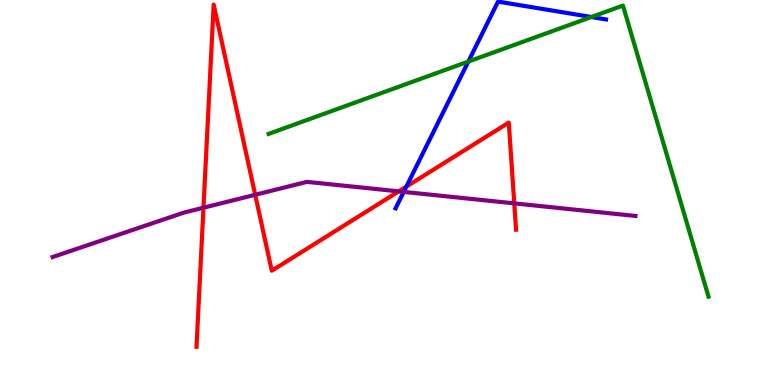[{'lines': ['blue', 'red'], 'intersections': [{'x': 5.24, 'y': 5.15}]}, {'lines': ['green', 'red'], 'intersections': []}, {'lines': ['purple', 'red'], 'intersections': [{'x': 2.63, 'y': 4.61}, {'x': 3.29, 'y': 4.94}, {'x': 5.14, 'y': 5.03}, {'x': 6.64, 'y': 4.72}]}, {'lines': ['blue', 'green'], 'intersections': [{'x': 6.04, 'y': 8.4}, {'x': 7.63, 'y': 9.56}]}, {'lines': ['blue', 'purple'], 'intersections': [{'x': 5.21, 'y': 5.02}]}, {'lines': ['green', 'purple'], 'intersections': []}]